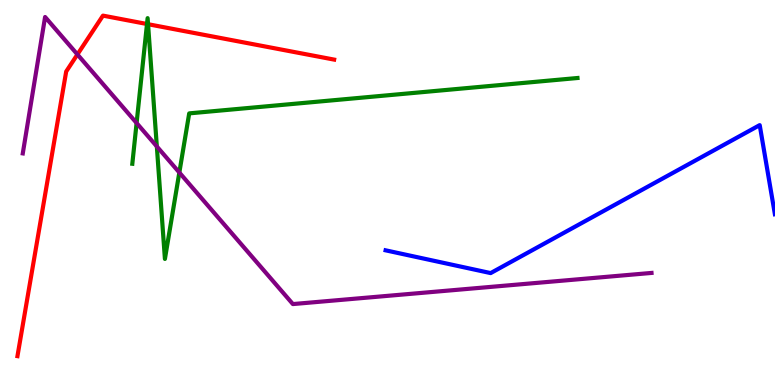[{'lines': ['blue', 'red'], 'intersections': []}, {'lines': ['green', 'red'], 'intersections': [{'x': 1.9, 'y': 9.38}, {'x': 1.91, 'y': 9.37}]}, {'lines': ['purple', 'red'], 'intersections': [{'x': 0.999, 'y': 8.59}]}, {'lines': ['blue', 'green'], 'intersections': []}, {'lines': ['blue', 'purple'], 'intersections': []}, {'lines': ['green', 'purple'], 'intersections': [{'x': 1.76, 'y': 6.8}, {'x': 2.02, 'y': 6.2}, {'x': 2.31, 'y': 5.52}]}]